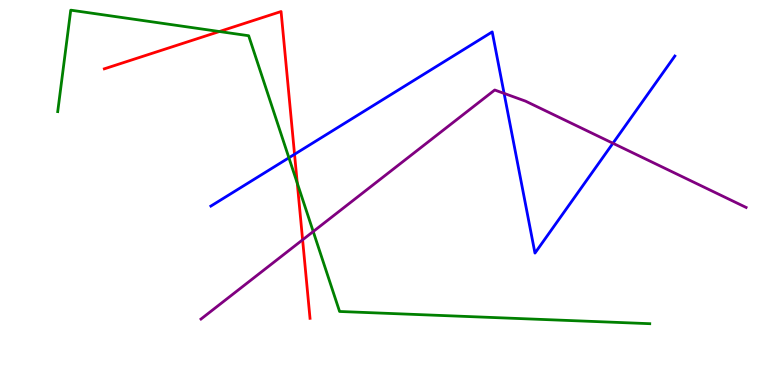[{'lines': ['blue', 'red'], 'intersections': [{'x': 3.8, 'y': 5.99}]}, {'lines': ['green', 'red'], 'intersections': [{'x': 2.83, 'y': 9.18}, {'x': 3.84, 'y': 5.24}]}, {'lines': ['purple', 'red'], 'intersections': [{'x': 3.9, 'y': 3.77}]}, {'lines': ['blue', 'green'], 'intersections': [{'x': 3.73, 'y': 5.9}]}, {'lines': ['blue', 'purple'], 'intersections': [{'x': 6.5, 'y': 7.57}, {'x': 7.91, 'y': 6.28}]}, {'lines': ['green', 'purple'], 'intersections': [{'x': 4.04, 'y': 3.99}]}]